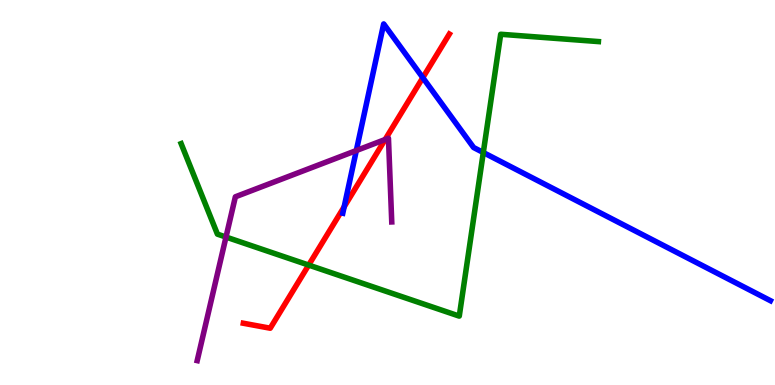[{'lines': ['blue', 'red'], 'intersections': [{'x': 4.44, 'y': 4.63}, {'x': 5.46, 'y': 7.98}]}, {'lines': ['green', 'red'], 'intersections': [{'x': 3.98, 'y': 3.11}]}, {'lines': ['purple', 'red'], 'intersections': [{'x': 4.97, 'y': 6.38}]}, {'lines': ['blue', 'green'], 'intersections': [{'x': 6.24, 'y': 6.04}]}, {'lines': ['blue', 'purple'], 'intersections': [{'x': 4.6, 'y': 6.09}]}, {'lines': ['green', 'purple'], 'intersections': [{'x': 2.92, 'y': 3.84}]}]